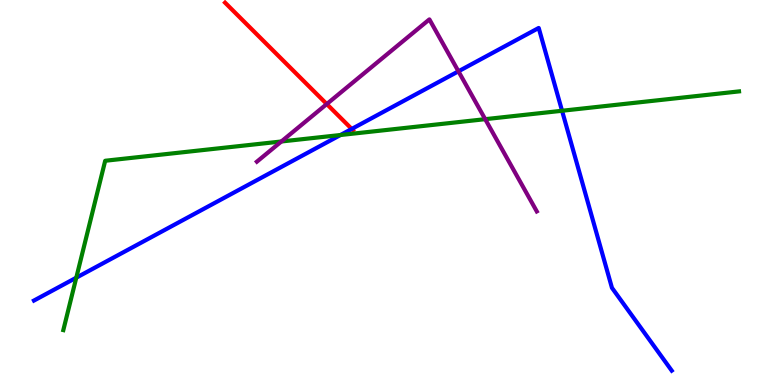[{'lines': ['blue', 'red'], 'intersections': [{'x': 4.54, 'y': 6.65}]}, {'lines': ['green', 'red'], 'intersections': []}, {'lines': ['purple', 'red'], 'intersections': [{'x': 4.22, 'y': 7.3}]}, {'lines': ['blue', 'green'], 'intersections': [{'x': 0.984, 'y': 2.79}, {'x': 4.39, 'y': 6.49}, {'x': 7.25, 'y': 7.12}]}, {'lines': ['blue', 'purple'], 'intersections': [{'x': 5.92, 'y': 8.15}]}, {'lines': ['green', 'purple'], 'intersections': [{'x': 3.63, 'y': 6.33}, {'x': 6.26, 'y': 6.9}]}]